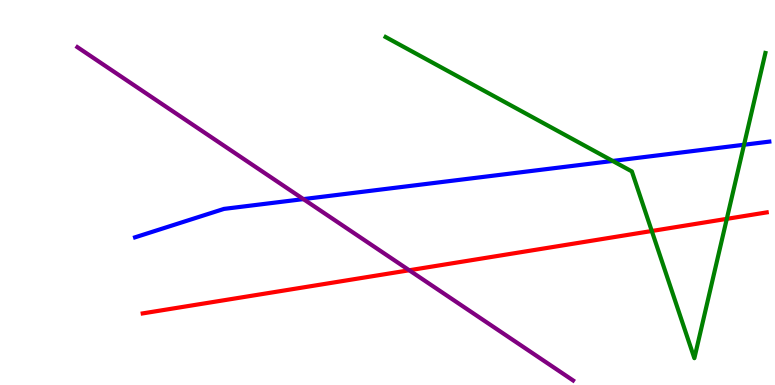[{'lines': ['blue', 'red'], 'intersections': []}, {'lines': ['green', 'red'], 'intersections': [{'x': 8.41, 'y': 4.0}, {'x': 9.38, 'y': 4.32}]}, {'lines': ['purple', 'red'], 'intersections': [{'x': 5.28, 'y': 2.98}]}, {'lines': ['blue', 'green'], 'intersections': [{'x': 7.91, 'y': 5.82}, {'x': 9.6, 'y': 6.24}]}, {'lines': ['blue', 'purple'], 'intersections': [{'x': 3.91, 'y': 4.83}]}, {'lines': ['green', 'purple'], 'intersections': []}]